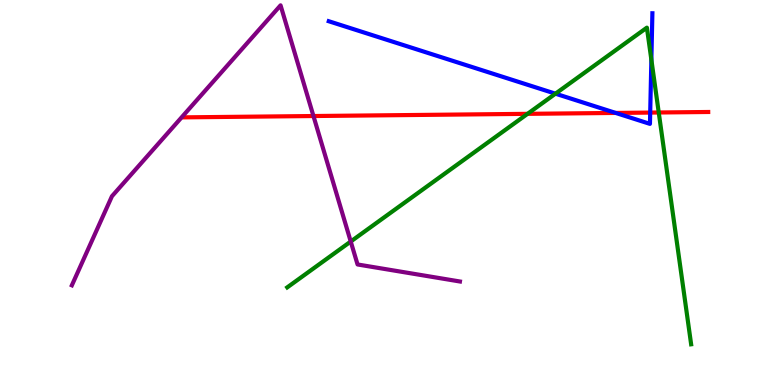[{'lines': ['blue', 'red'], 'intersections': [{'x': 7.94, 'y': 7.07}, {'x': 8.39, 'y': 7.08}]}, {'lines': ['green', 'red'], 'intersections': [{'x': 6.81, 'y': 7.04}, {'x': 8.5, 'y': 7.08}]}, {'lines': ['purple', 'red'], 'intersections': [{'x': 4.04, 'y': 6.99}]}, {'lines': ['blue', 'green'], 'intersections': [{'x': 7.17, 'y': 7.57}, {'x': 8.4, 'y': 8.45}]}, {'lines': ['blue', 'purple'], 'intersections': []}, {'lines': ['green', 'purple'], 'intersections': [{'x': 4.53, 'y': 3.73}]}]